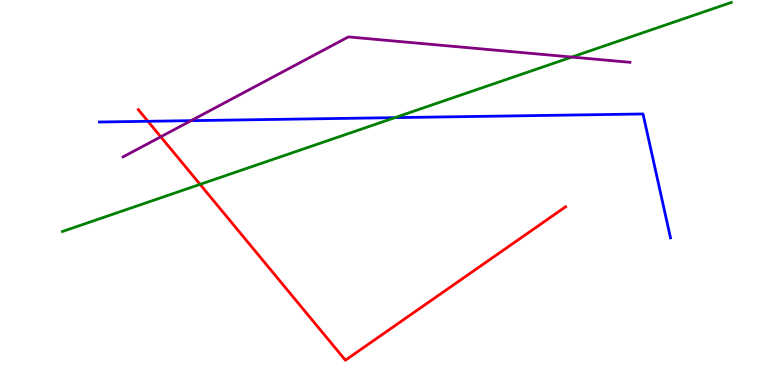[{'lines': ['blue', 'red'], 'intersections': [{'x': 1.91, 'y': 6.85}]}, {'lines': ['green', 'red'], 'intersections': [{'x': 2.58, 'y': 5.21}]}, {'lines': ['purple', 'red'], 'intersections': [{'x': 2.07, 'y': 6.45}]}, {'lines': ['blue', 'green'], 'intersections': [{'x': 5.1, 'y': 6.94}]}, {'lines': ['blue', 'purple'], 'intersections': [{'x': 2.47, 'y': 6.87}]}, {'lines': ['green', 'purple'], 'intersections': [{'x': 7.38, 'y': 8.52}]}]